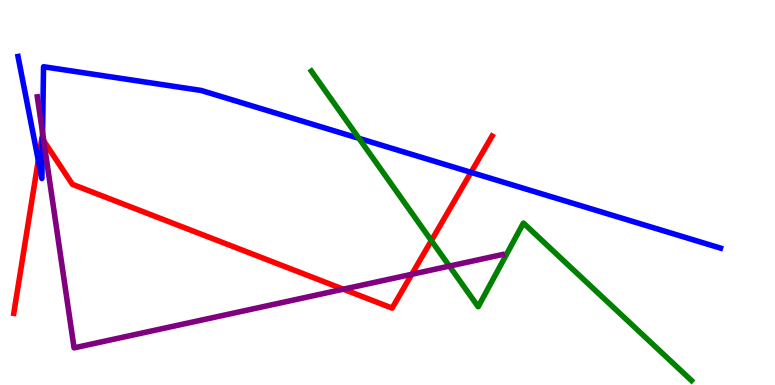[{'lines': ['blue', 'red'], 'intersections': [{'x': 0.494, 'y': 5.84}, {'x': 0.548, 'y': 6.39}, {'x': 6.08, 'y': 5.52}]}, {'lines': ['green', 'red'], 'intersections': [{'x': 5.57, 'y': 3.75}]}, {'lines': ['purple', 'red'], 'intersections': [{'x': 0.565, 'y': 6.34}, {'x': 4.43, 'y': 2.49}, {'x': 5.31, 'y': 2.88}]}, {'lines': ['blue', 'green'], 'intersections': [{'x': 4.63, 'y': 6.41}]}, {'lines': ['blue', 'purple'], 'intersections': [{'x': 0.549, 'y': 6.55}]}, {'lines': ['green', 'purple'], 'intersections': [{'x': 5.8, 'y': 3.09}]}]